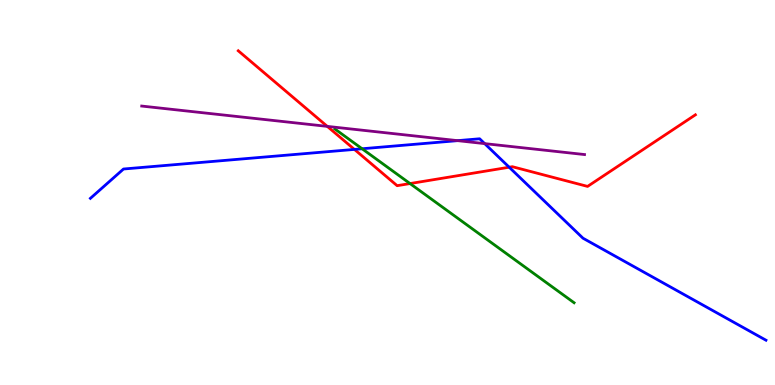[{'lines': ['blue', 'red'], 'intersections': [{'x': 4.57, 'y': 6.12}, {'x': 6.57, 'y': 5.66}]}, {'lines': ['green', 'red'], 'intersections': [{'x': 5.29, 'y': 5.23}]}, {'lines': ['purple', 'red'], 'intersections': [{'x': 4.22, 'y': 6.72}]}, {'lines': ['blue', 'green'], 'intersections': [{'x': 4.67, 'y': 6.14}]}, {'lines': ['blue', 'purple'], 'intersections': [{'x': 5.9, 'y': 6.35}, {'x': 6.25, 'y': 6.27}]}, {'lines': ['green', 'purple'], 'intersections': []}]